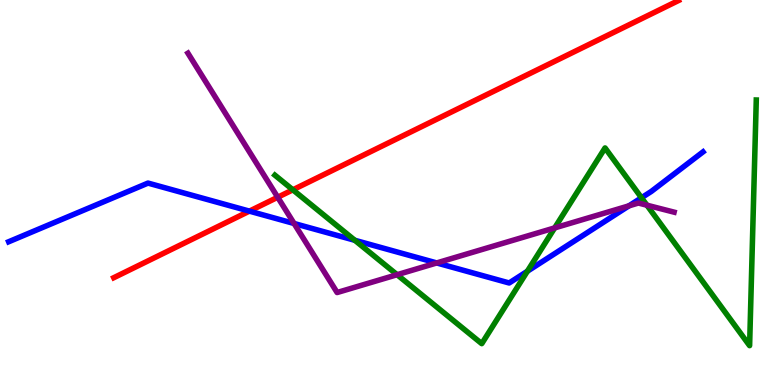[{'lines': ['blue', 'red'], 'intersections': [{'x': 3.22, 'y': 4.52}]}, {'lines': ['green', 'red'], 'intersections': [{'x': 3.78, 'y': 5.07}]}, {'lines': ['purple', 'red'], 'intersections': [{'x': 3.58, 'y': 4.88}]}, {'lines': ['blue', 'green'], 'intersections': [{'x': 4.58, 'y': 3.76}, {'x': 6.8, 'y': 2.95}, {'x': 8.28, 'y': 4.86}]}, {'lines': ['blue', 'purple'], 'intersections': [{'x': 3.79, 'y': 4.2}, {'x': 5.64, 'y': 3.17}, {'x': 8.12, 'y': 4.65}]}, {'lines': ['green', 'purple'], 'intersections': [{'x': 5.12, 'y': 2.86}, {'x': 7.16, 'y': 4.08}, {'x': 8.35, 'y': 4.67}]}]